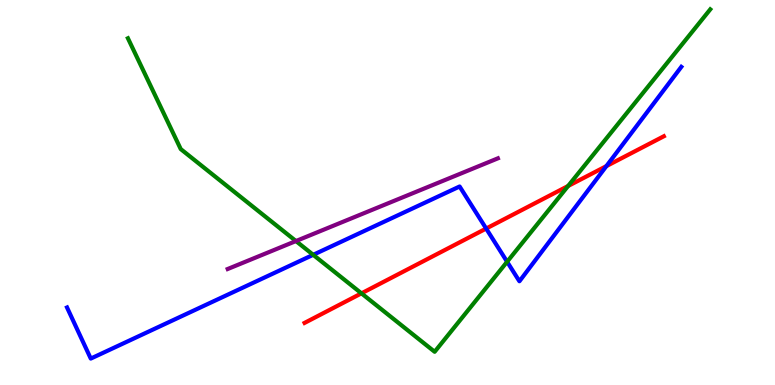[{'lines': ['blue', 'red'], 'intersections': [{'x': 6.27, 'y': 4.06}, {'x': 7.82, 'y': 5.69}]}, {'lines': ['green', 'red'], 'intersections': [{'x': 4.66, 'y': 2.38}, {'x': 7.33, 'y': 5.17}]}, {'lines': ['purple', 'red'], 'intersections': []}, {'lines': ['blue', 'green'], 'intersections': [{'x': 4.04, 'y': 3.38}, {'x': 6.54, 'y': 3.2}]}, {'lines': ['blue', 'purple'], 'intersections': []}, {'lines': ['green', 'purple'], 'intersections': [{'x': 3.82, 'y': 3.74}]}]